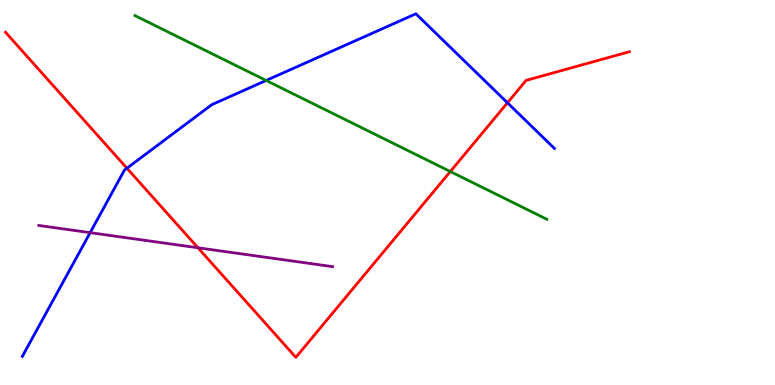[{'lines': ['blue', 'red'], 'intersections': [{'x': 1.64, 'y': 5.63}, {'x': 6.55, 'y': 7.33}]}, {'lines': ['green', 'red'], 'intersections': [{'x': 5.81, 'y': 5.54}]}, {'lines': ['purple', 'red'], 'intersections': [{'x': 2.55, 'y': 3.56}]}, {'lines': ['blue', 'green'], 'intersections': [{'x': 3.43, 'y': 7.91}]}, {'lines': ['blue', 'purple'], 'intersections': [{'x': 1.16, 'y': 3.96}]}, {'lines': ['green', 'purple'], 'intersections': []}]